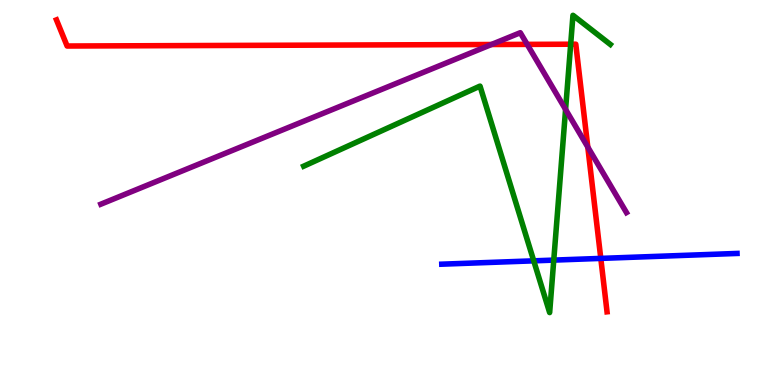[{'lines': ['blue', 'red'], 'intersections': [{'x': 7.75, 'y': 3.29}]}, {'lines': ['green', 'red'], 'intersections': [{'x': 7.36, 'y': 8.85}]}, {'lines': ['purple', 'red'], 'intersections': [{'x': 6.34, 'y': 8.84}, {'x': 6.8, 'y': 8.85}, {'x': 7.58, 'y': 6.18}]}, {'lines': ['blue', 'green'], 'intersections': [{'x': 6.89, 'y': 3.23}, {'x': 7.15, 'y': 3.24}]}, {'lines': ['blue', 'purple'], 'intersections': []}, {'lines': ['green', 'purple'], 'intersections': [{'x': 7.3, 'y': 7.16}]}]